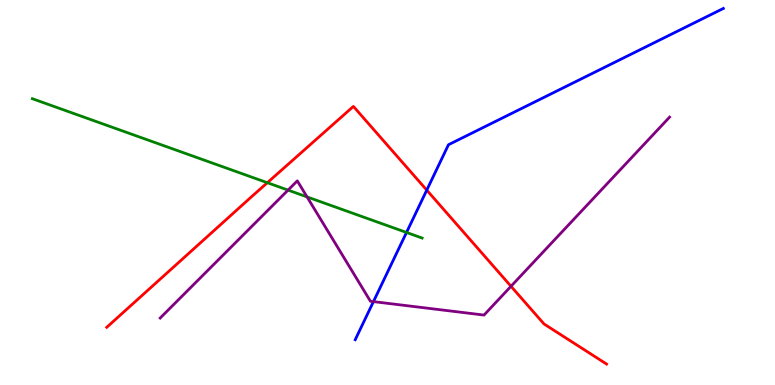[{'lines': ['blue', 'red'], 'intersections': [{'x': 5.51, 'y': 5.06}]}, {'lines': ['green', 'red'], 'intersections': [{'x': 3.45, 'y': 5.25}]}, {'lines': ['purple', 'red'], 'intersections': [{'x': 6.59, 'y': 2.56}]}, {'lines': ['blue', 'green'], 'intersections': [{'x': 5.25, 'y': 3.96}]}, {'lines': ['blue', 'purple'], 'intersections': [{'x': 4.82, 'y': 2.17}]}, {'lines': ['green', 'purple'], 'intersections': [{'x': 3.72, 'y': 5.06}, {'x': 3.96, 'y': 4.89}]}]